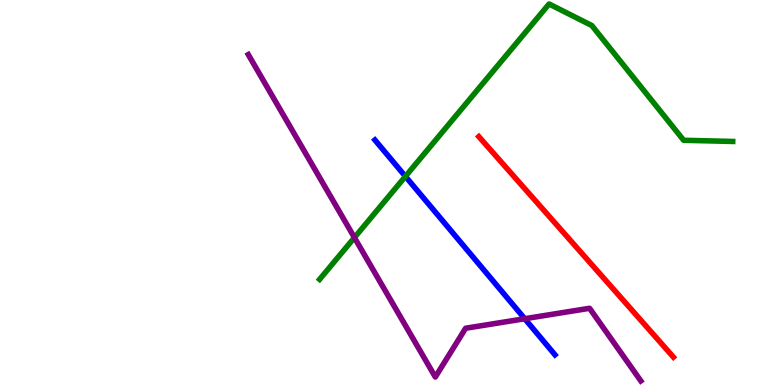[{'lines': ['blue', 'red'], 'intersections': []}, {'lines': ['green', 'red'], 'intersections': []}, {'lines': ['purple', 'red'], 'intersections': []}, {'lines': ['blue', 'green'], 'intersections': [{'x': 5.23, 'y': 5.42}]}, {'lines': ['blue', 'purple'], 'intersections': [{'x': 6.77, 'y': 1.72}]}, {'lines': ['green', 'purple'], 'intersections': [{'x': 4.57, 'y': 3.83}]}]